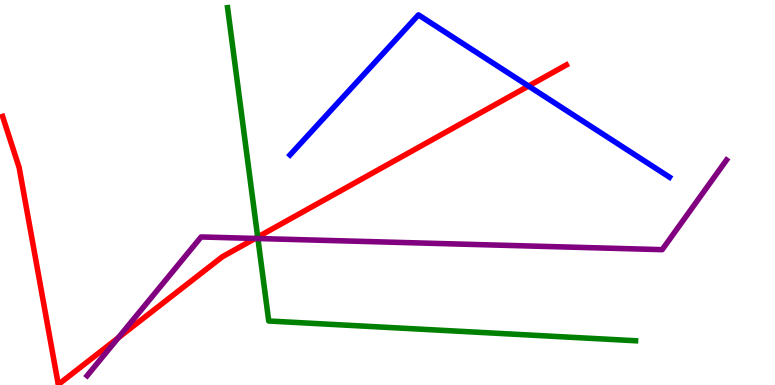[{'lines': ['blue', 'red'], 'intersections': [{'x': 6.82, 'y': 7.77}]}, {'lines': ['green', 'red'], 'intersections': [{'x': 3.33, 'y': 3.84}]}, {'lines': ['purple', 'red'], 'intersections': [{'x': 1.53, 'y': 1.23}, {'x': 3.29, 'y': 3.81}]}, {'lines': ['blue', 'green'], 'intersections': []}, {'lines': ['blue', 'purple'], 'intersections': []}, {'lines': ['green', 'purple'], 'intersections': [{'x': 3.33, 'y': 3.8}]}]